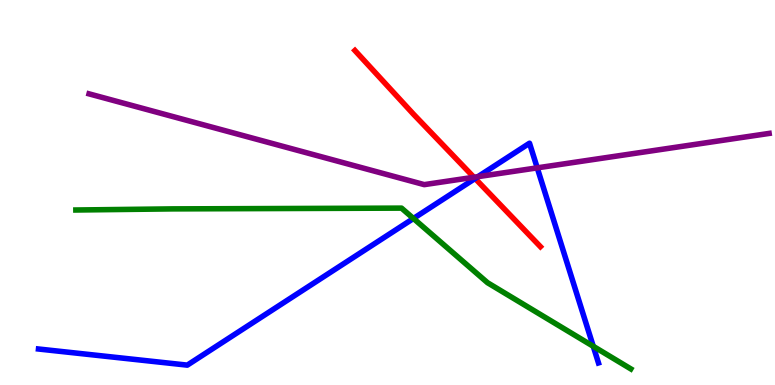[{'lines': ['blue', 'red'], 'intersections': [{'x': 6.13, 'y': 5.36}]}, {'lines': ['green', 'red'], 'intersections': []}, {'lines': ['purple', 'red'], 'intersections': [{'x': 6.11, 'y': 5.4}]}, {'lines': ['blue', 'green'], 'intersections': [{'x': 5.33, 'y': 4.33}, {'x': 7.65, 'y': 1.01}]}, {'lines': ['blue', 'purple'], 'intersections': [{'x': 6.17, 'y': 5.41}, {'x': 6.93, 'y': 5.64}]}, {'lines': ['green', 'purple'], 'intersections': []}]